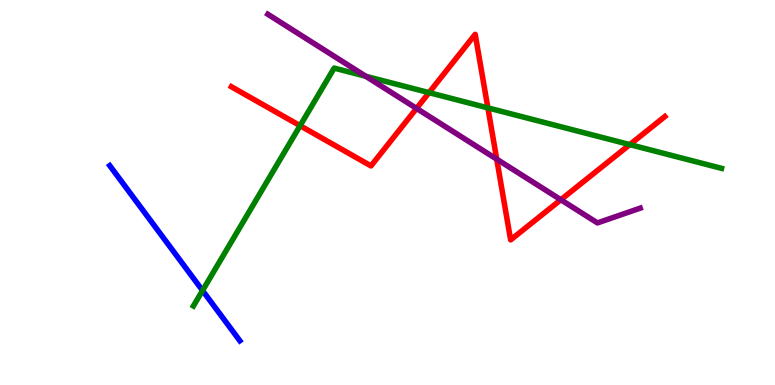[{'lines': ['blue', 'red'], 'intersections': []}, {'lines': ['green', 'red'], 'intersections': [{'x': 3.87, 'y': 6.74}, {'x': 5.54, 'y': 7.59}, {'x': 6.3, 'y': 7.2}, {'x': 8.13, 'y': 6.24}]}, {'lines': ['purple', 'red'], 'intersections': [{'x': 5.37, 'y': 7.18}, {'x': 6.41, 'y': 5.87}, {'x': 7.24, 'y': 4.81}]}, {'lines': ['blue', 'green'], 'intersections': [{'x': 2.61, 'y': 2.45}]}, {'lines': ['blue', 'purple'], 'intersections': []}, {'lines': ['green', 'purple'], 'intersections': [{'x': 4.72, 'y': 8.02}]}]